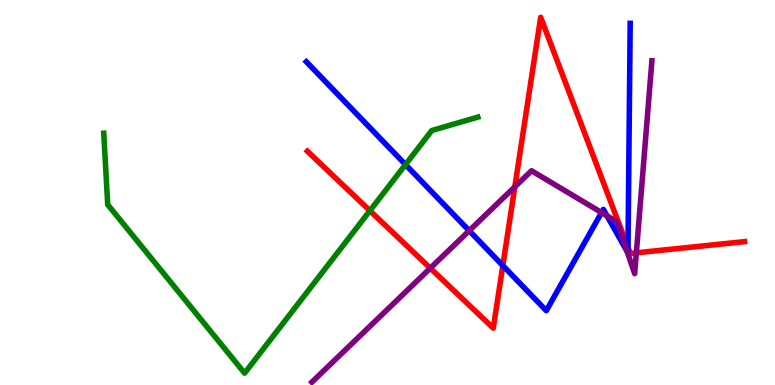[{'lines': ['blue', 'red'], 'intersections': [{'x': 6.49, 'y': 3.1}, {'x': 8.1, 'y': 3.57}]}, {'lines': ['green', 'red'], 'intersections': [{'x': 4.77, 'y': 4.53}]}, {'lines': ['purple', 'red'], 'intersections': [{'x': 5.55, 'y': 3.03}, {'x': 6.64, 'y': 5.15}, {'x': 8.21, 'y': 3.43}]}, {'lines': ['blue', 'green'], 'intersections': [{'x': 5.23, 'y': 5.72}]}, {'lines': ['blue', 'purple'], 'intersections': [{'x': 6.05, 'y': 4.01}, {'x': 7.76, 'y': 4.48}, {'x': 7.83, 'y': 4.4}, {'x': 8.09, 'y': 3.47}]}, {'lines': ['green', 'purple'], 'intersections': []}]